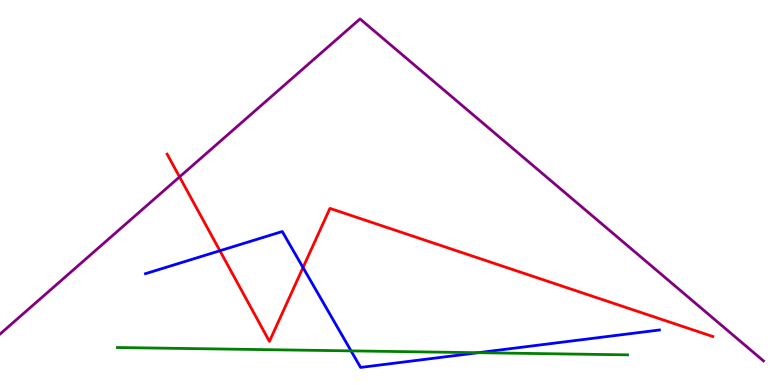[{'lines': ['blue', 'red'], 'intersections': [{'x': 2.84, 'y': 3.49}, {'x': 3.91, 'y': 3.05}]}, {'lines': ['green', 'red'], 'intersections': []}, {'lines': ['purple', 'red'], 'intersections': [{'x': 2.32, 'y': 5.41}]}, {'lines': ['blue', 'green'], 'intersections': [{'x': 4.53, 'y': 0.886}, {'x': 6.17, 'y': 0.839}]}, {'lines': ['blue', 'purple'], 'intersections': []}, {'lines': ['green', 'purple'], 'intersections': []}]